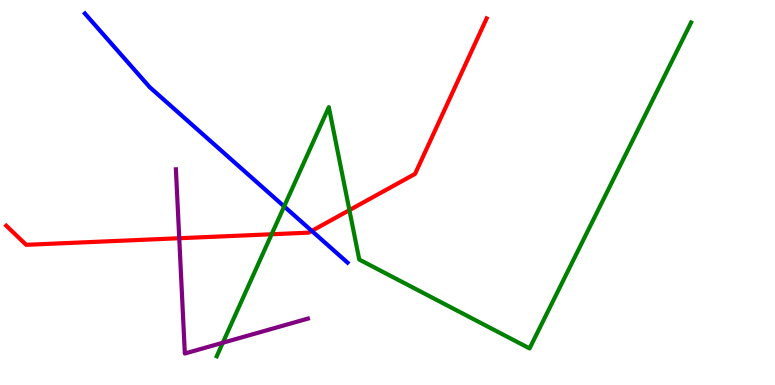[{'lines': ['blue', 'red'], 'intersections': [{'x': 4.02, 'y': 4.0}]}, {'lines': ['green', 'red'], 'intersections': [{'x': 3.5, 'y': 3.92}, {'x': 4.51, 'y': 4.54}]}, {'lines': ['purple', 'red'], 'intersections': [{'x': 2.31, 'y': 3.81}]}, {'lines': ['blue', 'green'], 'intersections': [{'x': 3.67, 'y': 4.64}]}, {'lines': ['blue', 'purple'], 'intersections': []}, {'lines': ['green', 'purple'], 'intersections': [{'x': 2.88, 'y': 1.1}]}]